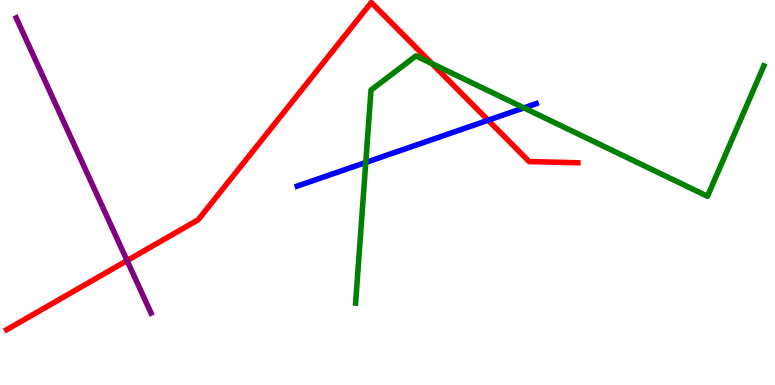[{'lines': ['blue', 'red'], 'intersections': [{'x': 6.3, 'y': 6.88}]}, {'lines': ['green', 'red'], 'intersections': [{'x': 5.57, 'y': 8.35}]}, {'lines': ['purple', 'red'], 'intersections': [{'x': 1.64, 'y': 3.23}]}, {'lines': ['blue', 'green'], 'intersections': [{'x': 4.72, 'y': 5.78}, {'x': 6.76, 'y': 7.2}]}, {'lines': ['blue', 'purple'], 'intersections': []}, {'lines': ['green', 'purple'], 'intersections': []}]